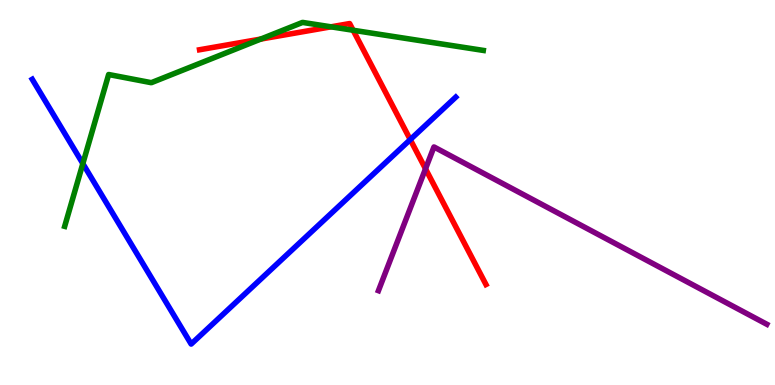[{'lines': ['blue', 'red'], 'intersections': [{'x': 5.29, 'y': 6.37}]}, {'lines': ['green', 'red'], 'intersections': [{'x': 3.36, 'y': 8.98}, {'x': 4.27, 'y': 9.3}, {'x': 4.56, 'y': 9.21}]}, {'lines': ['purple', 'red'], 'intersections': [{'x': 5.49, 'y': 5.62}]}, {'lines': ['blue', 'green'], 'intersections': [{'x': 1.07, 'y': 5.75}]}, {'lines': ['blue', 'purple'], 'intersections': []}, {'lines': ['green', 'purple'], 'intersections': []}]